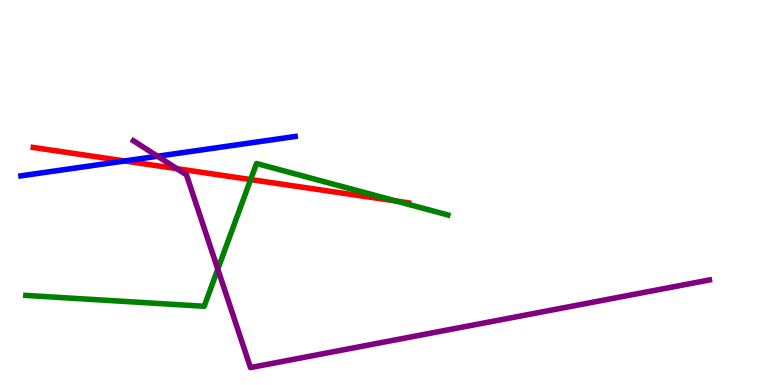[{'lines': ['blue', 'red'], 'intersections': [{'x': 1.61, 'y': 5.82}]}, {'lines': ['green', 'red'], 'intersections': [{'x': 3.23, 'y': 5.34}, {'x': 5.11, 'y': 4.78}]}, {'lines': ['purple', 'red'], 'intersections': [{'x': 2.28, 'y': 5.62}]}, {'lines': ['blue', 'green'], 'intersections': []}, {'lines': ['blue', 'purple'], 'intersections': [{'x': 2.03, 'y': 5.94}]}, {'lines': ['green', 'purple'], 'intersections': [{'x': 2.81, 'y': 3.01}]}]